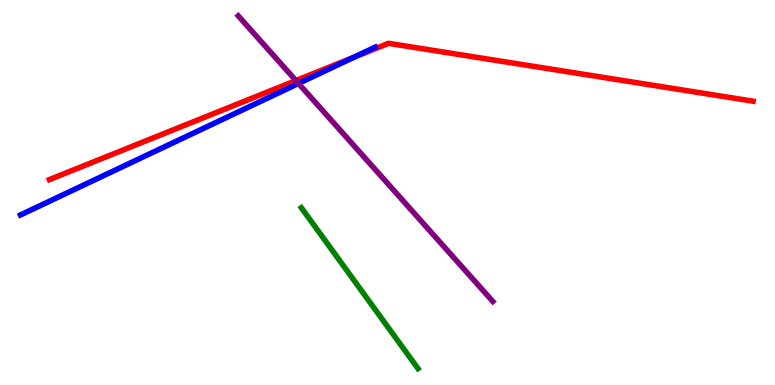[{'lines': ['blue', 'red'], 'intersections': [{'x': 4.57, 'y': 8.51}]}, {'lines': ['green', 'red'], 'intersections': []}, {'lines': ['purple', 'red'], 'intersections': [{'x': 3.82, 'y': 7.91}]}, {'lines': ['blue', 'green'], 'intersections': []}, {'lines': ['blue', 'purple'], 'intersections': [{'x': 3.85, 'y': 7.83}]}, {'lines': ['green', 'purple'], 'intersections': []}]